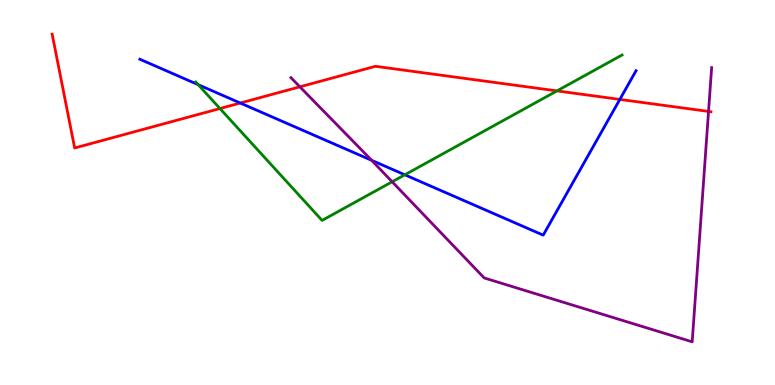[{'lines': ['blue', 'red'], 'intersections': [{'x': 3.1, 'y': 7.32}, {'x': 8.0, 'y': 7.42}]}, {'lines': ['green', 'red'], 'intersections': [{'x': 2.84, 'y': 7.18}, {'x': 7.19, 'y': 7.64}]}, {'lines': ['purple', 'red'], 'intersections': [{'x': 3.87, 'y': 7.74}, {'x': 9.14, 'y': 7.11}]}, {'lines': ['blue', 'green'], 'intersections': [{'x': 2.56, 'y': 7.8}, {'x': 5.22, 'y': 5.46}]}, {'lines': ['blue', 'purple'], 'intersections': [{'x': 4.79, 'y': 5.84}]}, {'lines': ['green', 'purple'], 'intersections': [{'x': 5.06, 'y': 5.28}]}]